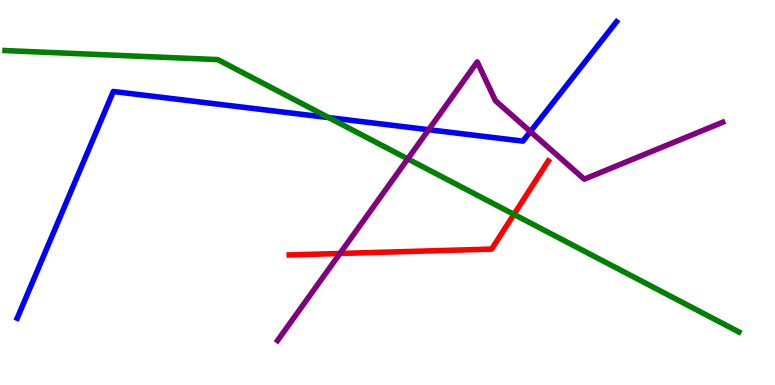[{'lines': ['blue', 'red'], 'intersections': []}, {'lines': ['green', 'red'], 'intersections': [{'x': 6.63, 'y': 4.43}]}, {'lines': ['purple', 'red'], 'intersections': [{'x': 4.39, 'y': 3.42}]}, {'lines': ['blue', 'green'], 'intersections': [{'x': 4.24, 'y': 6.95}]}, {'lines': ['blue', 'purple'], 'intersections': [{'x': 5.53, 'y': 6.63}, {'x': 6.84, 'y': 6.58}]}, {'lines': ['green', 'purple'], 'intersections': [{'x': 5.26, 'y': 5.87}]}]